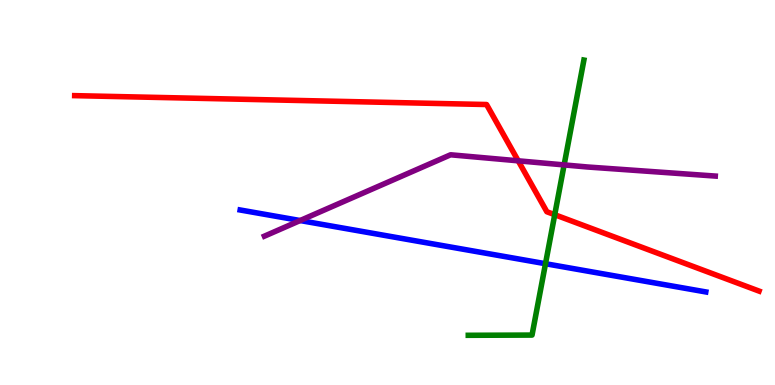[{'lines': ['blue', 'red'], 'intersections': []}, {'lines': ['green', 'red'], 'intersections': [{'x': 7.16, 'y': 4.42}]}, {'lines': ['purple', 'red'], 'intersections': [{'x': 6.69, 'y': 5.82}]}, {'lines': ['blue', 'green'], 'intersections': [{'x': 7.04, 'y': 3.15}]}, {'lines': ['blue', 'purple'], 'intersections': [{'x': 3.87, 'y': 4.27}]}, {'lines': ['green', 'purple'], 'intersections': [{'x': 7.28, 'y': 5.72}]}]